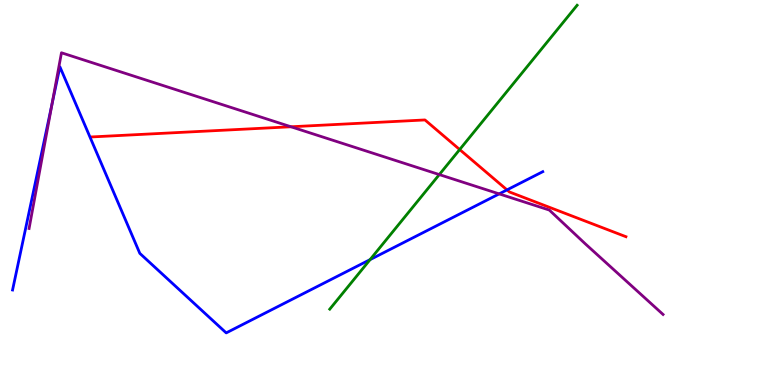[{'lines': ['blue', 'red'], 'intersections': [{'x': 6.54, 'y': 5.07}]}, {'lines': ['green', 'red'], 'intersections': [{'x': 5.93, 'y': 6.12}]}, {'lines': ['purple', 'red'], 'intersections': [{'x': 3.75, 'y': 6.71}]}, {'lines': ['blue', 'green'], 'intersections': [{'x': 4.78, 'y': 3.26}]}, {'lines': ['blue', 'purple'], 'intersections': [{'x': 0.671, 'y': 7.29}, {'x': 6.44, 'y': 4.96}]}, {'lines': ['green', 'purple'], 'intersections': [{'x': 5.67, 'y': 5.47}]}]